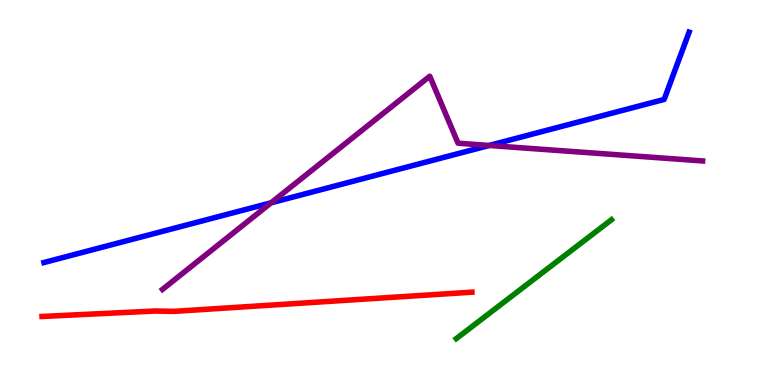[{'lines': ['blue', 'red'], 'intersections': []}, {'lines': ['green', 'red'], 'intersections': []}, {'lines': ['purple', 'red'], 'intersections': []}, {'lines': ['blue', 'green'], 'intersections': []}, {'lines': ['blue', 'purple'], 'intersections': [{'x': 3.5, 'y': 4.73}, {'x': 6.31, 'y': 6.22}]}, {'lines': ['green', 'purple'], 'intersections': []}]